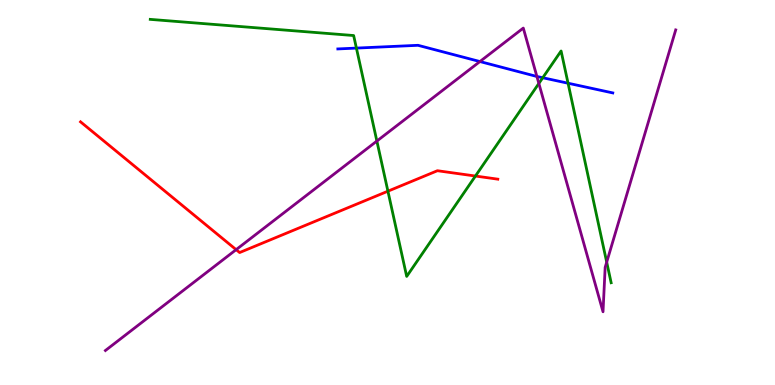[{'lines': ['blue', 'red'], 'intersections': []}, {'lines': ['green', 'red'], 'intersections': [{'x': 5.01, 'y': 5.03}, {'x': 6.13, 'y': 5.43}]}, {'lines': ['purple', 'red'], 'intersections': [{'x': 3.05, 'y': 3.52}]}, {'lines': ['blue', 'green'], 'intersections': [{'x': 4.6, 'y': 8.75}, {'x': 7.0, 'y': 7.98}, {'x': 7.33, 'y': 7.84}]}, {'lines': ['blue', 'purple'], 'intersections': [{'x': 6.19, 'y': 8.4}, {'x': 6.93, 'y': 8.01}]}, {'lines': ['green', 'purple'], 'intersections': [{'x': 4.86, 'y': 6.34}, {'x': 6.95, 'y': 7.83}, {'x': 7.83, 'y': 3.19}]}]